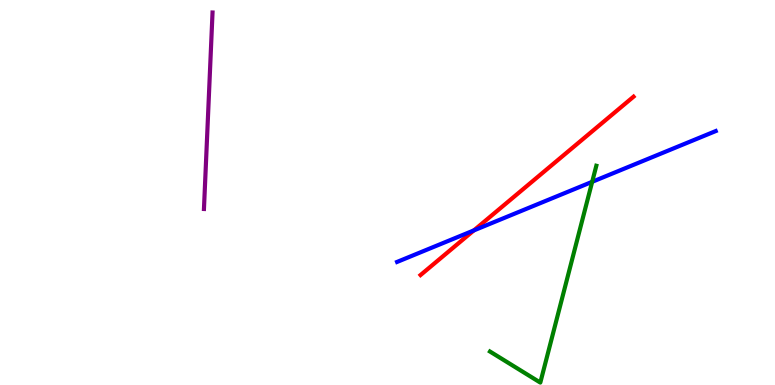[{'lines': ['blue', 'red'], 'intersections': [{'x': 6.11, 'y': 4.02}]}, {'lines': ['green', 'red'], 'intersections': []}, {'lines': ['purple', 'red'], 'intersections': []}, {'lines': ['blue', 'green'], 'intersections': [{'x': 7.64, 'y': 5.28}]}, {'lines': ['blue', 'purple'], 'intersections': []}, {'lines': ['green', 'purple'], 'intersections': []}]